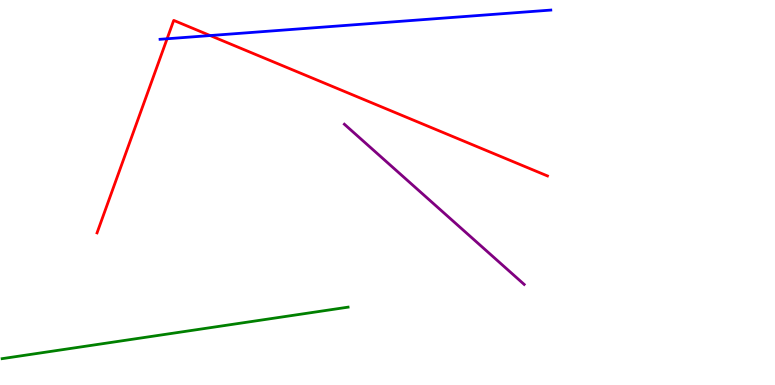[{'lines': ['blue', 'red'], 'intersections': [{'x': 2.16, 'y': 8.99}, {'x': 2.71, 'y': 9.08}]}, {'lines': ['green', 'red'], 'intersections': []}, {'lines': ['purple', 'red'], 'intersections': []}, {'lines': ['blue', 'green'], 'intersections': []}, {'lines': ['blue', 'purple'], 'intersections': []}, {'lines': ['green', 'purple'], 'intersections': []}]